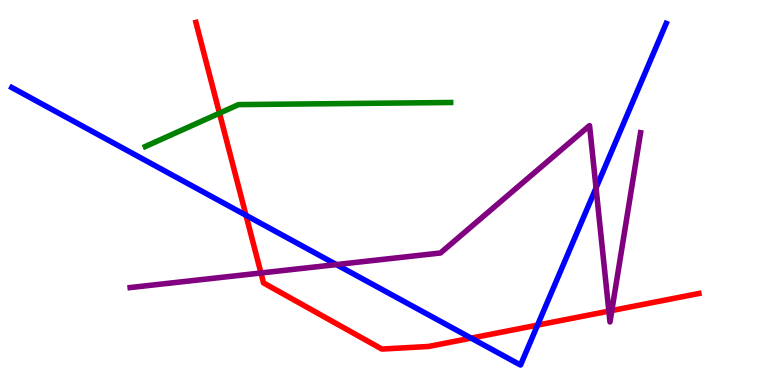[{'lines': ['blue', 'red'], 'intersections': [{'x': 3.17, 'y': 4.41}, {'x': 6.08, 'y': 1.22}, {'x': 6.94, 'y': 1.56}]}, {'lines': ['green', 'red'], 'intersections': [{'x': 2.83, 'y': 7.06}]}, {'lines': ['purple', 'red'], 'intersections': [{'x': 3.37, 'y': 2.91}, {'x': 7.86, 'y': 1.92}, {'x': 7.89, 'y': 1.93}]}, {'lines': ['blue', 'green'], 'intersections': []}, {'lines': ['blue', 'purple'], 'intersections': [{'x': 4.34, 'y': 3.13}, {'x': 7.69, 'y': 5.12}]}, {'lines': ['green', 'purple'], 'intersections': []}]